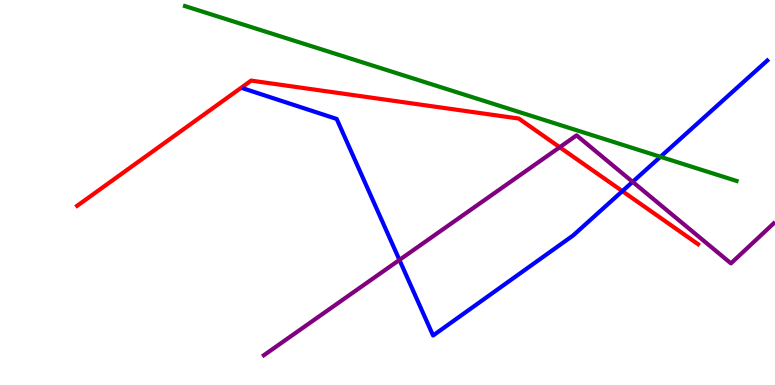[{'lines': ['blue', 'red'], 'intersections': [{'x': 8.03, 'y': 5.04}]}, {'lines': ['green', 'red'], 'intersections': []}, {'lines': ['purple', 'red'], 'intersections': [{'x': 7.22, 'y': 6.18}]}, {'lines': ['blue', 'green'], 'intersections': [{'x': 8.52, 'y': 5.93}]}, {'lines': ['blue', 'purple'], 'intersections': [{'x': 5.15, 'y': 3.25}, {'x': 8.16, 'y': 5.28}]}, {'lines': ['green', 'purple'], 'intersections': []}]